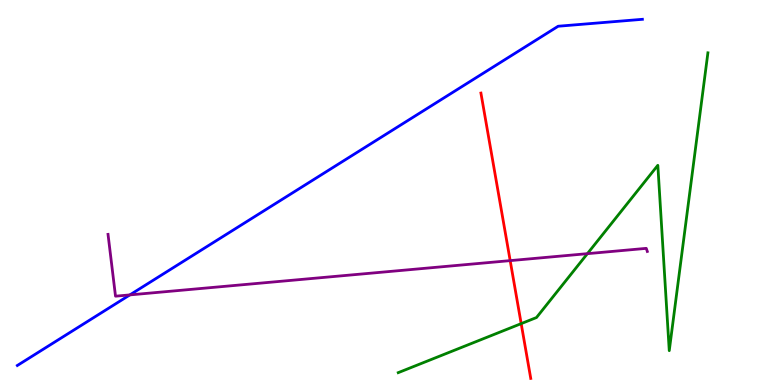[{'lines': ['blue', 'red'], 'intersections': []}, {'lines': ['green', 'red'], 'intersections': [{'x': 6.72, 'y': 1.59}]}, {'lines': ['purple', 'red'], 'intersections': [{'x': 6.58, 'y': 3.23}]}, {'lines': ['blue', 'green'], 'intersections': []}, {'lines': ['blue', 'purple'], 'intersections': [{'x': 1.68, 'y': 2.34}]}, {'lines': ['green', 'purple'], 'intersections': [{'x': 7.58, 'y': 3.41}]}]